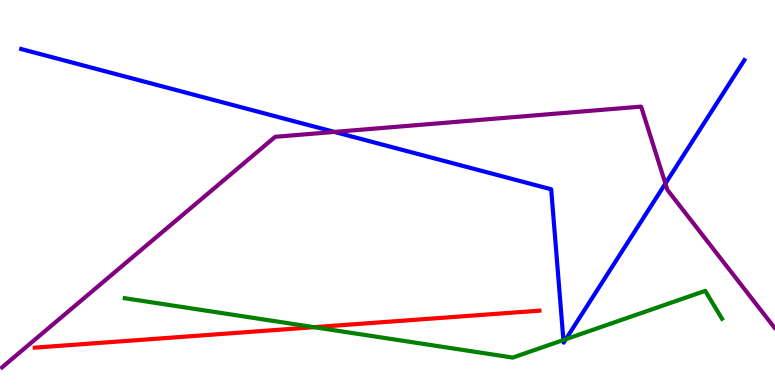[{'lines': ['blue', 'red'], 'intersections': []}, {'lines': ['green', 'red'], 'intersections': [{'x': 4.05, 'y': 1.5}]}, {'lines': ['purple', 'red'], 'intersections': []}, {'lines': ['blue', 'green'], 'intersections': [{'x': 7.27, 'y': 1.17}, {'x': 7.3, 'y': 1.19}]}, {'lines': ['blue', 'purple'], 'intersections': [{'x': 4.32, 'y': 6.57}, {'x': 8.59, 'y': 5.23}]}, {'lines': ['green', 'purple'], 'intersections': []}]